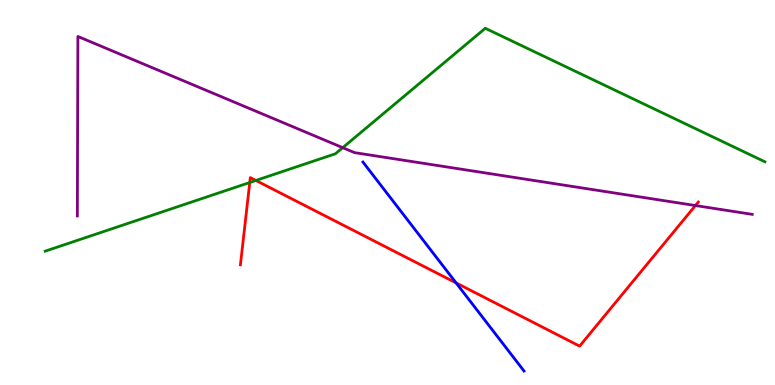[{'lines': ['blue', 'red'], 'intersections': [{'x': 5.89, 'y': 2.65}]}, {'lines': ['green', 'red'], 'intersections': [{'x': 3.22, 'y': 5.26}, {'x': 3.3, 'y': 5.31}]}, {'lines': ['purple', 'red'], 'intersections': [{'x': 8.97, 'y': 4.66}]}, {'lines': ['blue', 'green'], 'intersections': []}, {'lines': ['blue', 'purple'], 'intersections': []}, {'lines': ['green', 'purple'], 'intersections': [{'x': 4.42, 'y': 6.16}]}]